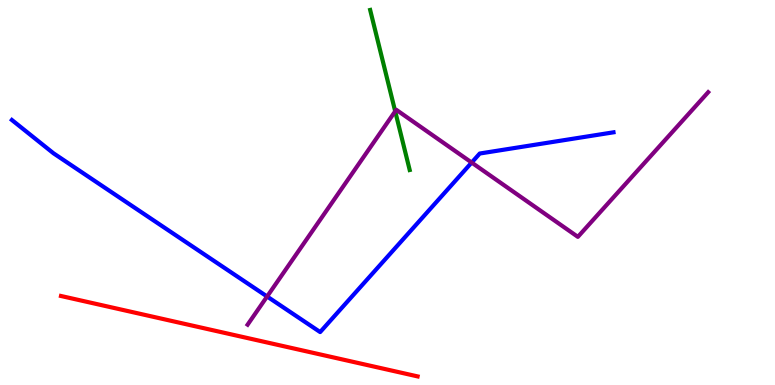[{'lines': ['blue', 'red'], 'intersections': []}, {'lines': ['green', 'red'], 'intersections': []}, {'lines': ['purple', 'red'], 'intersections': []}, {'lines': ['blue', 'green'], 'intersections': []}, {'lines': ['blue', 'purple'], 'intersections': [{'x': 3.45, 'y': 2.3}, {'x': 6.09, 'y': 5.78}]}, {'lines': ['green', 'purple'], 'intersections': [{'x': 5.1, 'y': 7.11}]}]